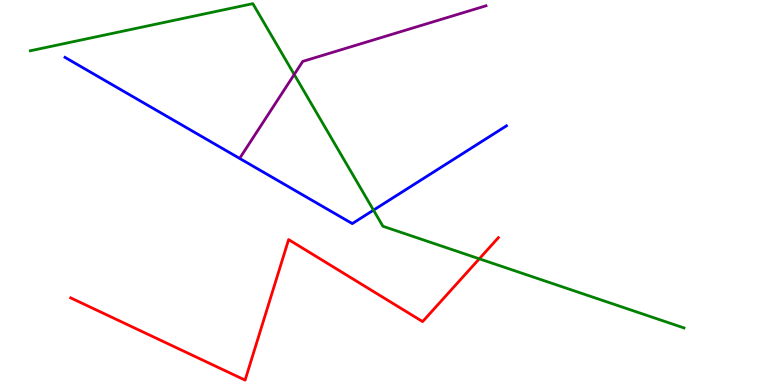[{'lines': ['blue', 'red'], 'intersections': []}, {'lines': ['green', 'red'], 'intersections': [{'x': 6.18, 'y': 3.28}]}, {'lines': ['purple', 'red'], 'intersections': []}, {'lines': ['blue', 'green'], 'intersections': [{'x': 4.82, 'y': 4.54}]}, {'lines': ['blue', 'purple'], 'intersections': []}, {'lines': ['green', 'purple'], 'intersections': [{'x': 3.8, 'y': 8.07}]}]